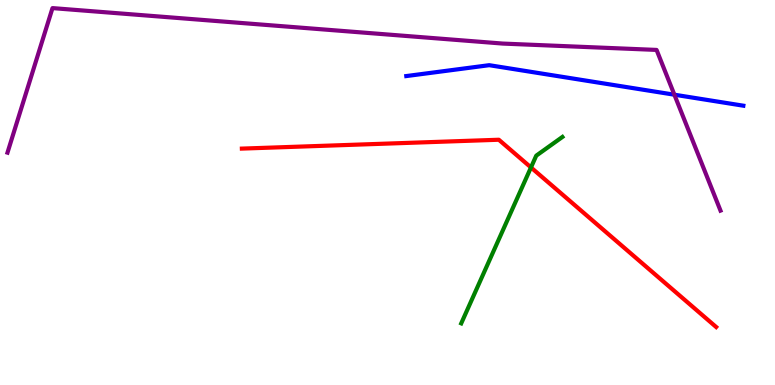[{'lines': ['blue', 'red'], 'intersections': []}, {'lines': ['green', 'red'], 'intersections': [{'x': 6.85, 'y': 5.65}]}, {'lines': ['purple', 'red'], 'intersections': []}, {'lines': ['blue', 'green'], 'intersections': []}, {'lines': ['blue', 'purple'], 'intersections': [{'x': 8.7, 'y': 7.54}]}, {'lines': ['green', 'purple'], 'intersections': []}]